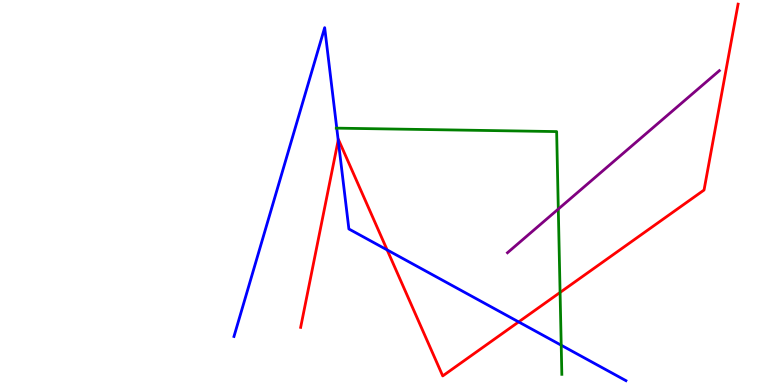[{'lines': ['blue', 'red'], 'intersections': [{'x': 4.36, 'y': 6.36}, {'x': 5.0, 'y': 3.51}, {'x': 6.69, 'y': 1.64}]}, {'lines': ['green', 'red'], 'intersections': [{'x': 7.23, 'y': 2.4}]}, {'lines': ['purple', 'red'], 'intersections': []}, {'lines': ['blue', 'green'], 'intersections': [{'x': 4.35, 'y': 6.67}, {'x': 7.24, 'y': 1.03}]}, {'lines': ['blue', 'purple'], 'intersections': []}, {'lines': ['green', 'purple'], 'intersections': [{'x': 7.2, 'y': 4.57}]}]